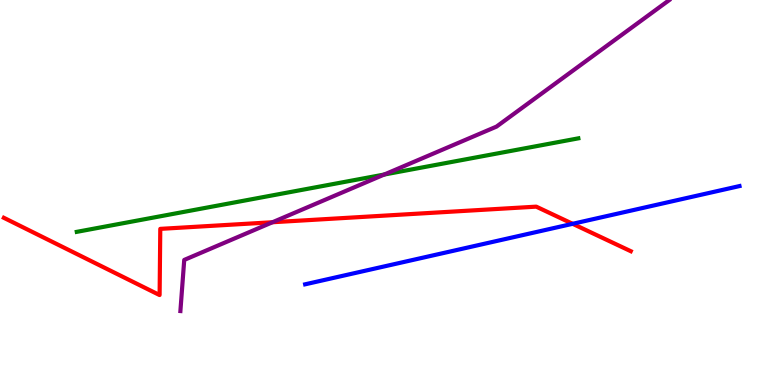[{'lines': ['blue', 'red'], 'intersections': [{'x': 7.39, 'y': 4.19}]}, {'lines': ['green', 'red'], 'intersections': []}, {'lines': ['purple', 'red'], 'intersections': [{'x': 3.52, 'y': 4.23}]}, {'lines': ['blue', 'green'], 'intersections': []}, {'lines': ['blue', 'purple'], 'intersections': []}, {'lines': ['green', 'purple'], 'intersections': [{'x': 4.96, 'y': 5.47}]}]